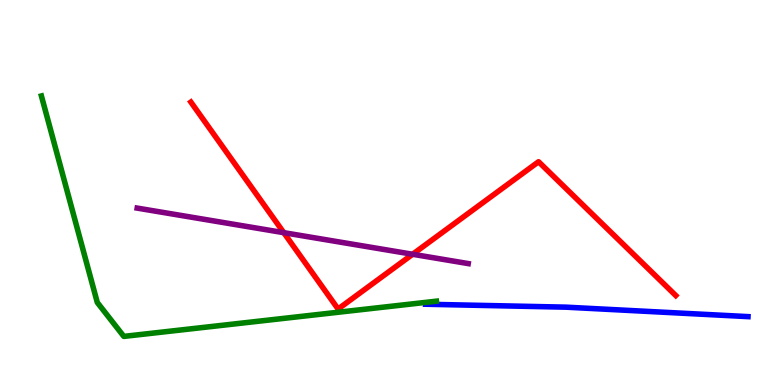[{'lines': ['blue', 'red'], 'intersections': []}, {'lines': ['green', 'red'], 'intersections': []}, {'lines': ['purple', 'red'], 'intersections': [{'x': 3.66, 'y': 3.96}, {'x': 5.32, 'y': 3.4}]}, {'lines': ['blue', 'green'], 'intersections': []}, {'lines': ['blue', 'purple'], 'intersections': []}, {'lines': ['green', 'purple'], 'intersections': []}]